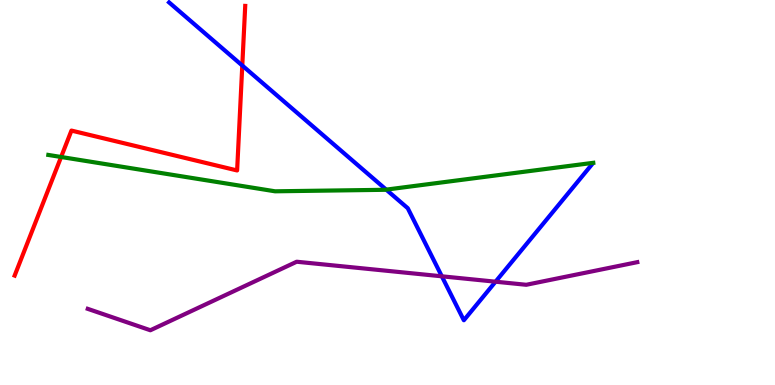[{'lines': ['blue', 'red'], 'intersections': [{'x': 3.13, 'y': 8.3}]}, {'lines': ['green', 'red'], 'intersections': [{'x': 0.789, 'y': 5.92}]}, {'lines': ['purple', 'red'], 'intersections': []}, {'lines': ['blue', 'green'], 'intersections': [{'x': 4.98, 'y': 5.07}]}, {'lines': ['blue', 'purple'], 'intersections': [{'x': 5.7, 'y': 2.82}, {'x': 6.39, 'y': 2.68}]}, {'lines': ['green', 'purple'], 'intersections': []}]